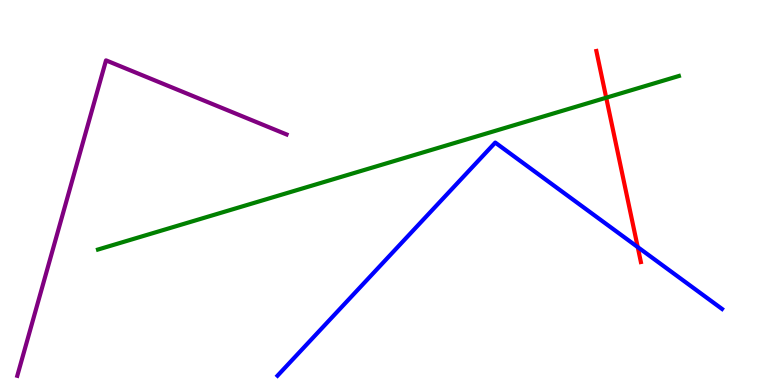[{'lines': ['blue', 'red'], 'intersections': [{'x': 8.23, 'y': 3.58}]}, {'lines': ['green', 'red'], 'intersections': [{'x': 7.82, 'y': 7.46}]}, {'lines': ['purple', 'red'], 'intersections': []}, {'lines': ['blue', 'green'], 'intersections': []}, {'lines': ['blue', 'purple'], 'intersections': []}, {'lines': ['green', 'purple'], 'intersections': []}]